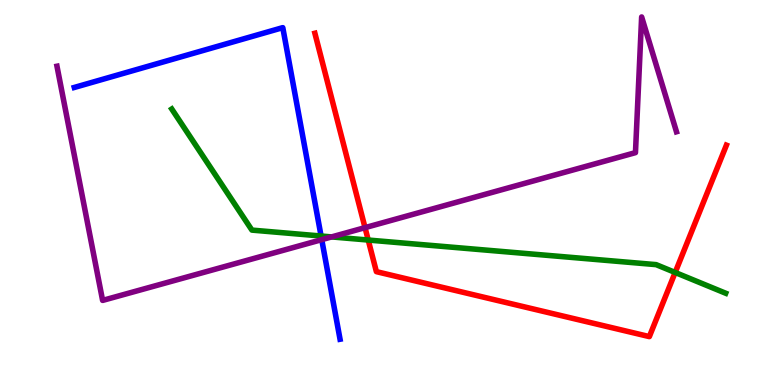[{'lines': ['blue', 'red'], 'intersections': []}, {'lines': ['green', 'red'], 'intersections': [{'x': 4.75, 'y': 3.77}, {'x': 8.71, 'y': 2.92}]}, {'lines': ['purple', 'red'], 'intersections': [{'x': 4.71, 'y': 4.09}]}, {'lines': ['blue', 'green'], 'intersections': [{'x': 4.14, 'y': 3.87}]}, {'lines': ['blue', 'purple'], 'intersections': [{'x': 4.15, 'y': 3.78}]}, {'lines': ['green', 'purple'], 'intersections': [{'x': 4.28, 'y': 3.85}]}]